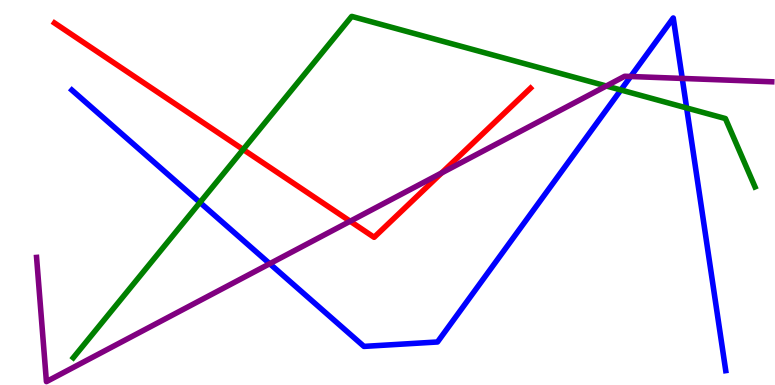[{'lines': ['blue', 'red'], 'intersections': []}, {'lines': ['green', 'red'], 'intersections': [{'x': 3.14, 'y': 6.12}]}, {'lines': ['purple', 'red'], 'intersections': [{'x': 4.52, 'y': 4.25}, {'x': 5.7, 'y': 5.51}]}, {'lines': ['blue', 'green'], 'intersections': [{'x': 2.58, 'y': 4.74}, {'x': 8.01, 'y': 7.66}, {'x': 8.86, 'y': 7.2}]}, {'lines': ['blue', 'purple'], 'intersections': [{'x': 3.48, 'y': 3.15}, {'x': 8.14, 'y': 8.01}, {'x': 8.8, 'y': 7.96}]}, {'lines': ['green', 'purple'], 'intersections': [{'x': 7.82, 'y': 7.77}]}]